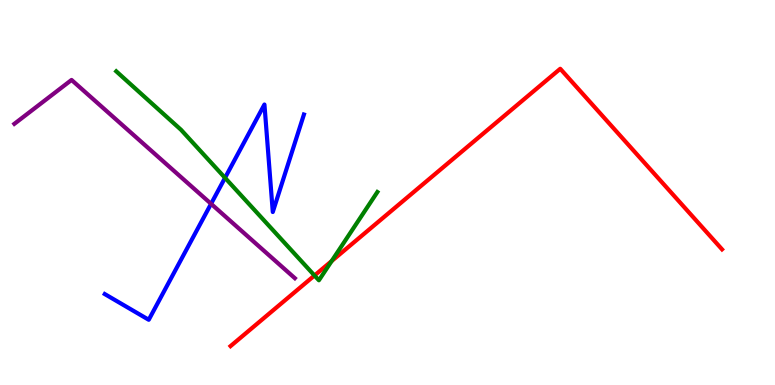[{'lines': ['blue', 'red'], 'intersections': []}, {'lines': ['green', 'red'], 'intersections': [{'x': 4.06, 'y': 2.84}, {'x': 4.28, 'y': 3.22}]}, {'lines': ['purple', 'red'], 'intersections': []}, {'lines': ['blue', 'green'], 'intersections': [{'x': 2.9, 'y': 5.38}]}, {'lines': ['blue', 'purple'], 'intersections': [{'x': 2.72, 'y': 4.71}]}, {'lines': ['green', 'purple'], 'intersections': []}]